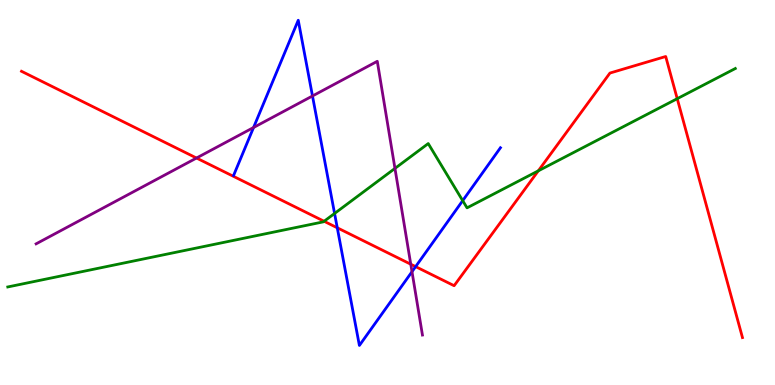[{'lines': ['blue', 'red'], 'intersections': [{'x': 4.35, 'y': 4.08}, {'x': 5.36, 'y': 3.07}]}, {'lines': ['green', 'red'], 'intersections': [{'x': 4.18, 'y': 4.25}, {'x': 6.95, 'y': 5.56}, {'x': 8.74, 'y': 7.44}]}, {'lines': ['purple', 'red'], 'intersections': [{'x': 2.54, 'y': 5.9}, {'x': 5.3, 'y': 3.14}]}, {'lines': ['blue', 'green'], 'intersections': [{'x': 4.32, 'y': 4.46}, {'x': 5.97, 'y': 4.79}]}, {'lines': ['blue', 'purple'], 'intersections': [{'x': 3.27, 'y': 6.69}, {'x': 4.03, 'y': 7.51}, {'x': 5.32, 'y': 2.94}]}, {'lines': ['green', 'purple'], 'intersections': [{'x': 5.1, 'y': 5.63}]}]